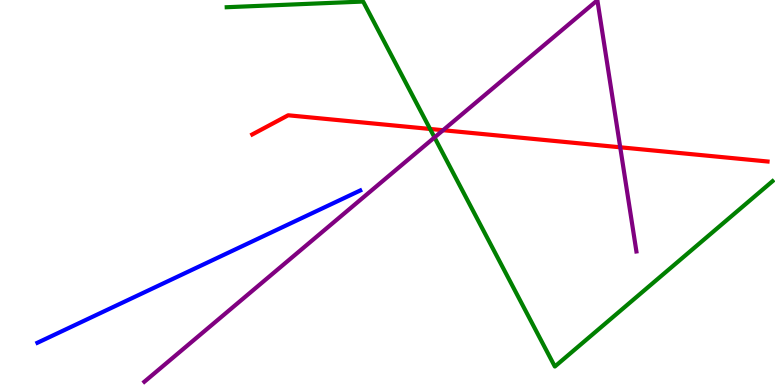[{'lines': ['blue', 'red'], 'intersections': []}, {'lines': ['green', 'red'], 'intersections': [{'x': 5.55, 'y': 6.65}]}, {'lines': ['purple', 'red'], 'intersections': [{'x': 5.72, 'y': 6.62}, {'x': 8.0, 'y': 6.17}]}, {'lines': ['blue', 'green'], 'intersections': []}, {'lines': ['blue', 'purple'], 'intersections': []}, {'lines': ['green', 'purple'], 'intersections': [{'x': 5.61, 'y': 6.43}]}]